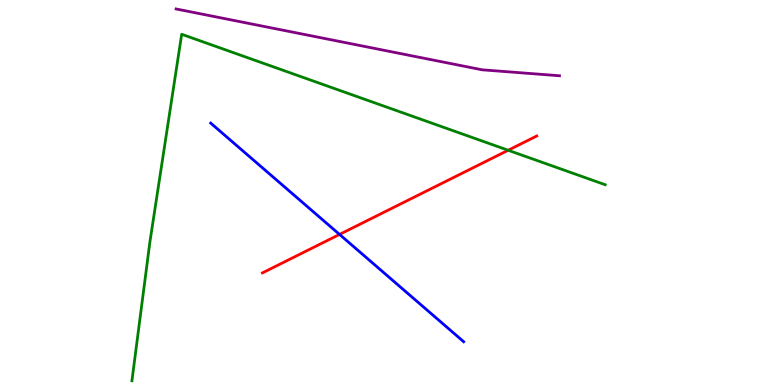[{'lines': ['blue', 'red'], 'intersections': [{'x': 4.38, 'y': 3.91}]}, {'lines': ['green', 'red'], 'intersections': [{'x': 6.56, 'y': 6.1}]}, {'lines': ['purple', 'red'], 'intersections': []}, {'lines': ['blue', 'green'], 'intersections': []}, {'lines': ['blue', 'purple'], 'intersections': []}, {'lines': ['green', 'purple'], 'intersections': []}]